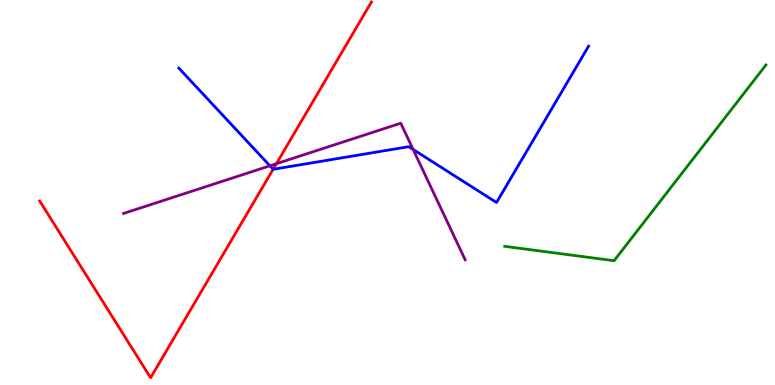[{'lines': ['blue', 'red'], 'intersections': [{'x': 3.52, 'y': 5.6}]}, {'lines': ['green', 'red'], 'intersections': []}, {'lines': ['purple', 'red'], 'intersections': [{'x': 3.57, 'y': 5.75}]}, {'lines': ['blue', 'green'], 'intersections': []}, {'lines': ['blue', 'purple'], 'intersections': [{'x': 3.48, 'y': 5.69}, {'x': 5.33, 'y': 6.12}]}, {'lines': ['green', 'purple'], 'intersections': []}]